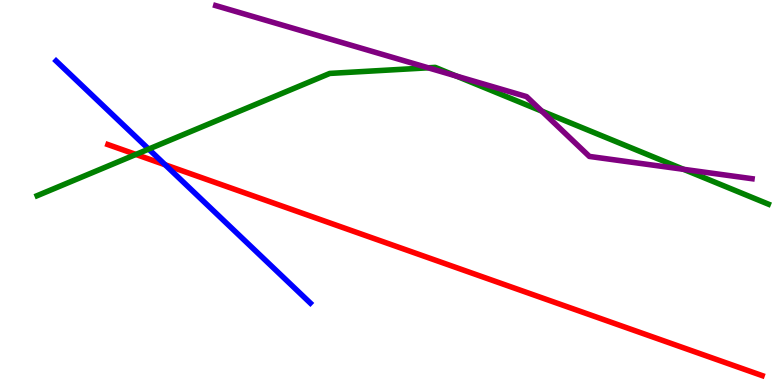[{'lines': ['blue', 'red'], 'intersections': [{'x': 2.13, 'y': 5.72}]}, {'lines': ['green', 'red'], 'intersections': [{'x': 1.75, 'y': 5.99}]}, {'lines': ['purple', 'red'], 'intersections': []}, {'lines': ['blue', 'green'], 'intersections': [{'x': 1.92, 'y': 6.13}]}, {'lines': ['blue', 'purple'], 'intersections': []}, {'lines': ['green', 'purple'], 'intersections': [{'x': 5.52, 'y': 8.24}, {'x': 5.89, 'y': 8.03}, {'x': 6.99, 'y': 7.11}, {'x': 8.82, 'y': 5.6}]}]